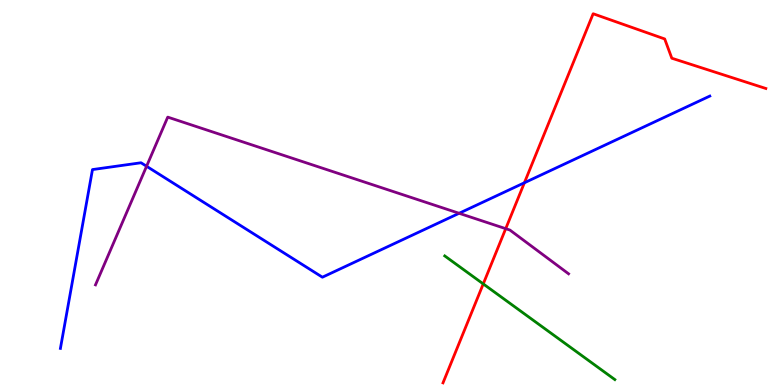[{'lines': ['blue', 'red'], 'intersections': [{'x': 6.77, 'y': 5.25}]}, {'lines': ['green', 'red'], 'intersections': [{'x': 6.24, 'y': 2.63}]}, {'lines': ['purple', 'red'], 'intersections': [{'x': 6.53, 'y': 4.06}]}, {'lines': ['blue', 'green'], 'intersections': []}, {'lines': ['blue', 'purple'], 'intersections': [{'x': 1.89, 'y': 5.68}, {'x': 5.92, 'y': 4.46}]}, {'lines': ['green', 'purple'], 'intersections': []}]